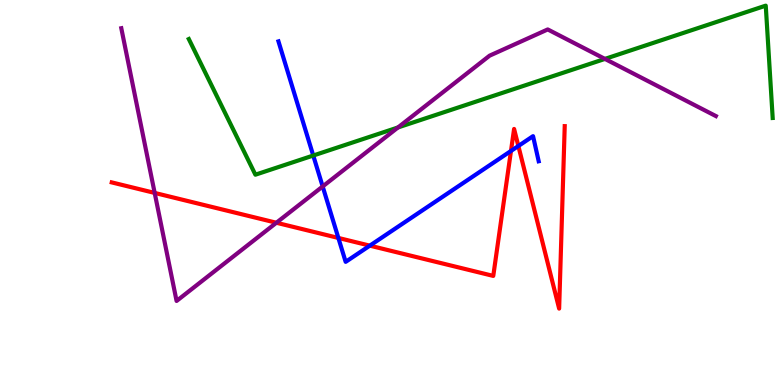[{'lines': ['blue', 'red'], 'intersections': [{'x': 4.37, 'y': 3.82}, {'x': 4.77, 'y': 3.62}, {'x': 6.59, 'y': 6.08}, {'x': 6.69, 'y': 6.21}]}, {'lines': ['green', 'red'], 'intersections': []}, {'lines': ['purple', 'red'], 'intersections': [{'x': 2.0, 'y': 4.99}, {'x': 3.57, 'y': 4.21}]}, {'lines': ['blue', 'green'], 'intersections': [{'x': 4.04, 'y': 5.96}]}, {'lines': ['blue', 'purple'], 'intersections': [{'x': 4.16, 'y': 5.16}]}, {'lines': ['green', 'purple'], 'intersections': [{'x': 5.14, 'y': 6.69}, {'x': 7.81, 'y': 8.47}]}]